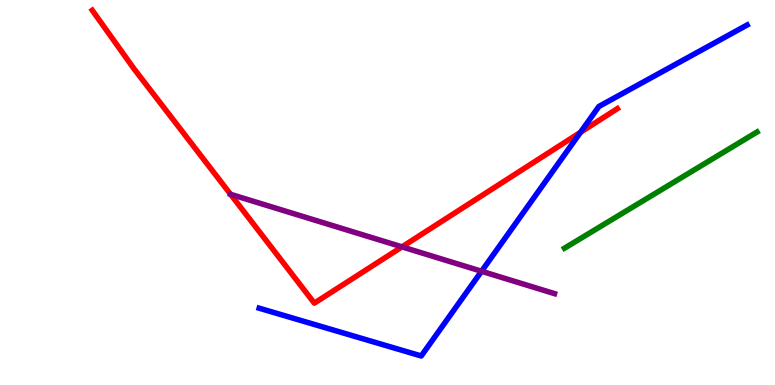[{'lines': ['blue', 'red'], 'intersections': [{'x': 7.49, 'y': 6.56}]}, {'lines': ['green', 'red'], 'intersections': []}, {'lines': ['purple', 'red'], 'intersections': [{'x': 2.98, 'y': 4.95}, {'x': 5.19, 'y': 3.59}]}, {'lines': ['blue', 'green'], 'intersections': []}, {'lines': ['blue', 'purple'], 'intersections': [{'x': 6.21, 'y': 2.95}]}, {'lines': ['green', 'purple'], 'intersections': []}]